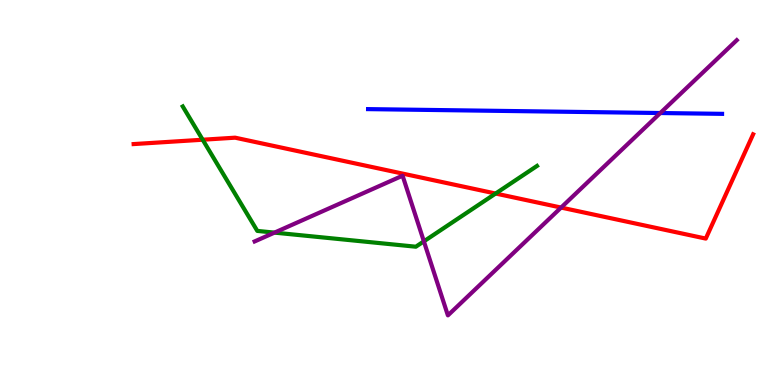[{'lines': ['blue', 'red'], 'intersections': []}, {'lines': ['green', 'red'], 'intersections': [{'x': 2.62, 'y': 6.37}, {'x': 6.4, 'y': 4.97}]}, {'lines': ['purple', 'red'], 'intersections': [{'x': 7.24, 'y': 4.61}]}, {'lines': ['blue', 'green'], 'intersections': []}, {'lines': ['blue', 'purple'], 'intersections': [{'x': 8.52, 'y': 7.06}]}, {'lines': ['green', 'purple'], 'intersections': [{'x': 3.54, 'y': 3.96}, {'x': 5.47, 'y': 3.73}]}]